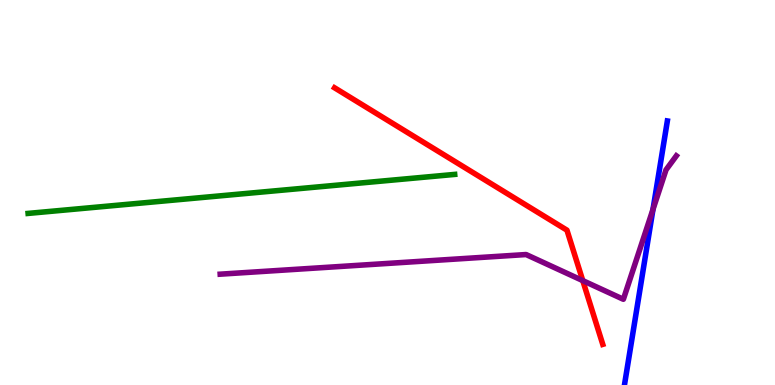[{'lines': ['blue', 'red'], 'intersections': []}, {'lines': ['green', 'red'], 'intersections': []}, {'lines': ['purple', 'red'], 'intersections': [{'x': 7.52, 'y': 2.71}]}, {'lines': ['blue', 'green'], 'intersections': []}, {'lines': ['blue', 'purple'], 'intersections': [{'x': 8.43, 'y': 4.56}]}, {'lines': ['green', 'purple'], 'intersections': []}]